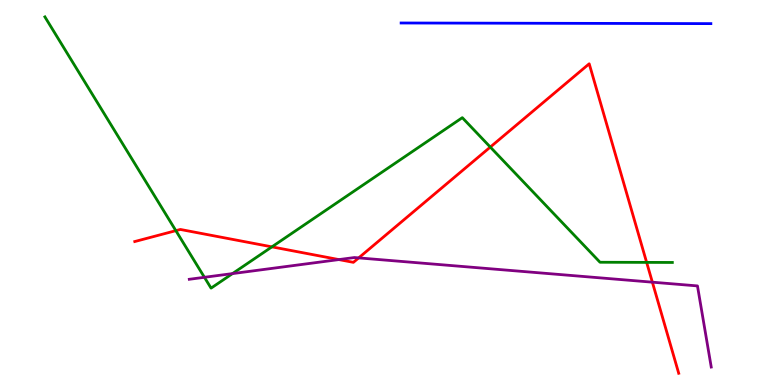[{'lines': ['blue', 'red'], 'intersections': []}, {'lines': ['green', 'red'], 'intersections': [{'x': 2.27, 'y': 4.01}, {'x': 3.51, 'y': 3.59}, {'x': 6.33, 'y': 6.18}, {'x': 8.34, 'y': 3.18}]}, {'lines': ['purple', 'red'], 'intersections': [{'x': 4.37, 'y': 3.26}, {'x': 4.63, 'y': 3.3}, {'x': 8.42, 'y': 2.67}]}, {'lines': ['blue', 'green'], 'intersections': []}, {'lines': ['blue', 'purple'], 'intersections': []}, {'lines': ['green', 'purple'], 'intersections': [{'x': 2.64, 'y': 2.8}, {'x': 3.0, 'y': 2.89}]}]